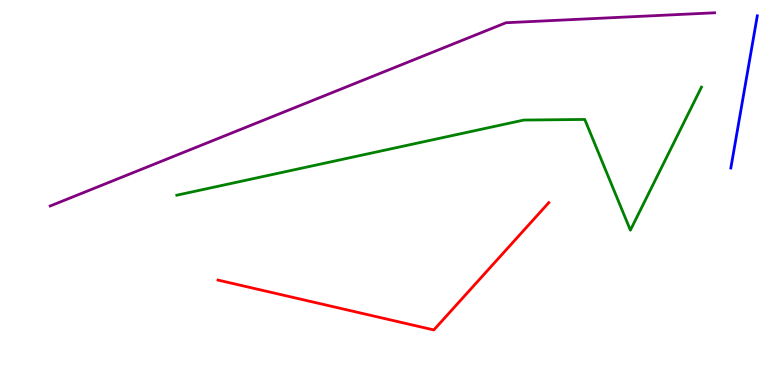[{'lines': ['blue', 'red'], 'intersections': []}, {'lines': ['green', 'red'], 'intersections': []}, {'lines': ['purple', 'red'], 'intersections': []}, {'lines': ['blue', 'green'], 'intersections': []}, {'lines': ['blue', 'purple'], 'intersections': []}, {'lines': ['green', 'purple'], 'intersections': []}]